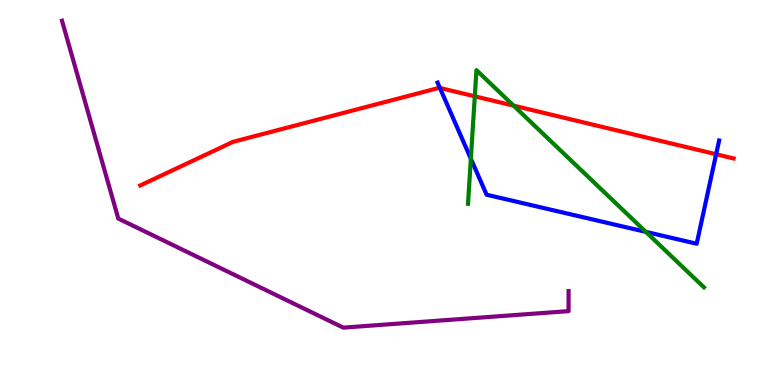[{'lines': ['blue', 'red'], 'intersections': [{'x': 5.68, 'y': 7.72}, {'x': 9.24, 'y': 5.99}]}, {'lines': ['green', 'red'], 'intersections': [{'x': 6.13, 'y': 7.5}, {'x': 6.63, 'y': 7.26}]}, {'lines': ['purple', 'red'], 'intersections': []}, {'lines': ['blue', 'green'], 'intersections': [{'x': 6.08, 'y': 5.88}, {'x': 8.33, 'y': 3.98}]}, {'lines': ['blue', 'purple'], 'intersections': []}, {'lines': ['green', 'purple'], 'intersections': []}]